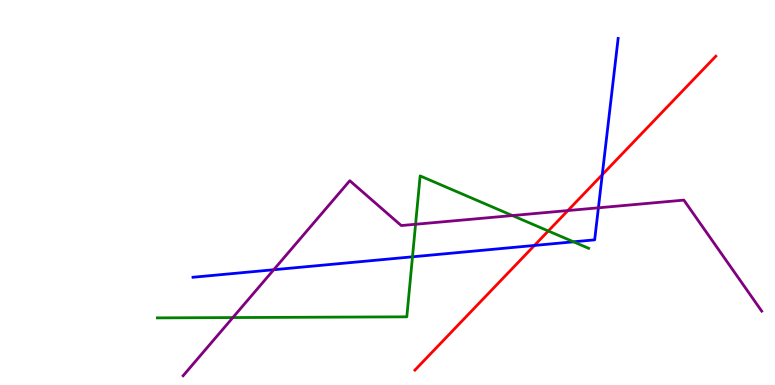[{'lines': ['blue', 'red'], 'intersections': [{'x': 6.9, 'y': 3.62}, {'x': 7.77, 'y': 5.46}]}, {'lines': ['green', 'red'], 'intersections': [{'x': 7.07, 'y': 4.0}]}, {'lines': ['purple', 'red'], 'intersections': [{'x': 7.33, 'y': 4.53}]}, {'lines': ['blue', 'green'], 'intersections': [{'x': 5.32, 'y': 3.33}, {'x': 7.4, 'y': 3.72}]}, {'lines': ['blue', 'purple'], 'intersections': [{'x': 3.53, 'y': 2.99}, {'x': 7.72, 'y': 4.6}]}, {'lines': ['green', 'purple'], 'intersections': [{'x': 3.0, 'y': 1.75}, {'x': 5.36, 'y': 4.17}, {'x': 6.61, 'y': 4.4}]}]